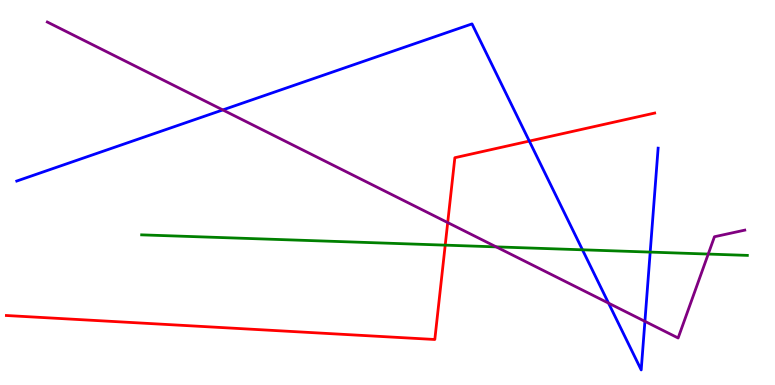[{'lines': ['blue', 'red'], 'intersections': [{'x': 6.83, 'y': 6.34}]}, {'lines': ['green', 'red'], 'intersections': [{'x': 5.74, 'y': 3.63}]}, {'lines': ['purple', 'red'], 'intersections': [{'x': 5.78, 'y': 4.22}]}, {'lines': ['blue', 'green'], 'intersections': [{'x': 7.52, 'y': 3.51}, {'x': 8.39, 'y': 3.45}]}, {'lines': ['blue', 'purple'], 'intersections': [{'x': 2.87, 'y': 7.14}, {'x': 7.85, 'y': 2.13}, {'x': 8.32, 'y': 1.65}]}, {'lines': ['green', 'purple'], 'intersections': [{'x': 6.4, 'y': 3.59}, {'x': 9.14, 'y': 3.4}]}]